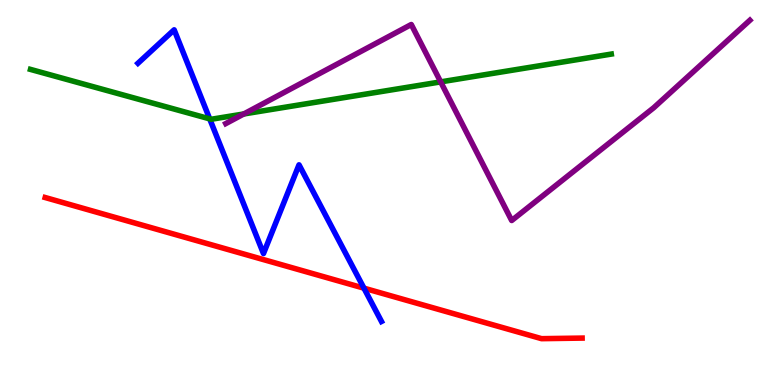[{'lines': ['blue', 'red'], 'intersections': [{'x': 4.7, 'y': 2.52}]}, {'lines': ['green', 'red'], 'intersections': []}, {'lines': ['purple', 'red'], 'intersections': []}, {'lines': ['blue', 'green'], 'intersections': [{'x': 2.71, 'y': 6.91}]}, {'lines': ['blue', 'purple'], 'intersections': []}, {'lines': ['green', 'purple'], 'intersections': [{'x': 3.15, 'y': 7.04}, {'x': 5.69, 'y': 7.87}]}]